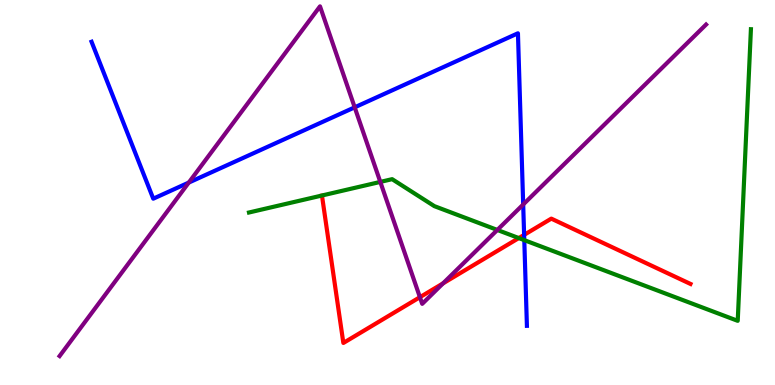[{'lines': ['blue', 'red'], 'intersections': [{'x': 6.76, 'y': 3.9}]}, {'lines': ['green', 'red'], 'intersections': [{'x': 6.69, 'y': 3.82}]}, {'lines': ['purple', 'red'], 'intersections': [{'x': 5.42, 'y': 2.28}, {'x': 5.72, 'y': 2.64}]}, {'lines': ['blue', 'green'], 'intersections': [{'x': 6.76, 'y': 3.76}]}, {'lines': ['blue', 'purple'], 'intersections': [{'x': 2.44, 'y': 5.26}, {'x': 4.58, 'y': 7.21}, {'x': 6.75, 'y': 4.69}]}, {'lines': ['green', 'purple'], 'intersections': [{'x': 4.91, 'y': 5.27}, {'x': 6.42, 'y': 4.03}]}]